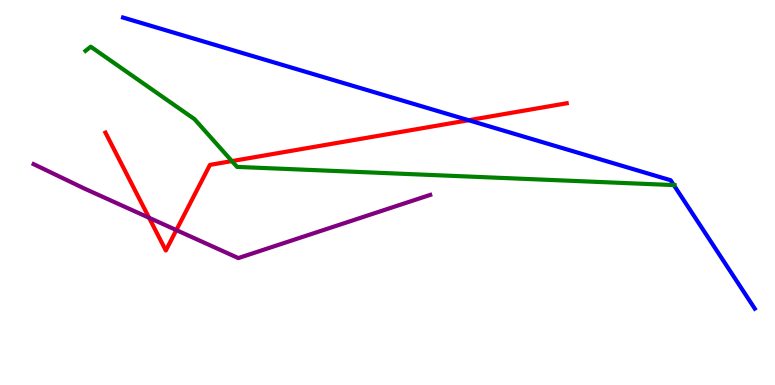[{'lines': ['blue', 'red'], 'intersections': [{'x': 6.05, 'y': 6.88}]}, {'lines': ['green', 'red'], 'intersections': [{'x': 2.99, 'y': 5.82}]}, {'lines': ['purple', 'red'], 'intersections': [{'x': 1.92, 'y': 4.34}, {'x': 2.28, 'y': 4.02}]}, {'lines': ['blue', 'green'], 'intersections': [{'x': 8.69, 'y': 5.19}]}, {'lines': ['blue', 'purple'], 'intersections': []}, {'lines': ['green', 'purple'], 'intersections': []}]